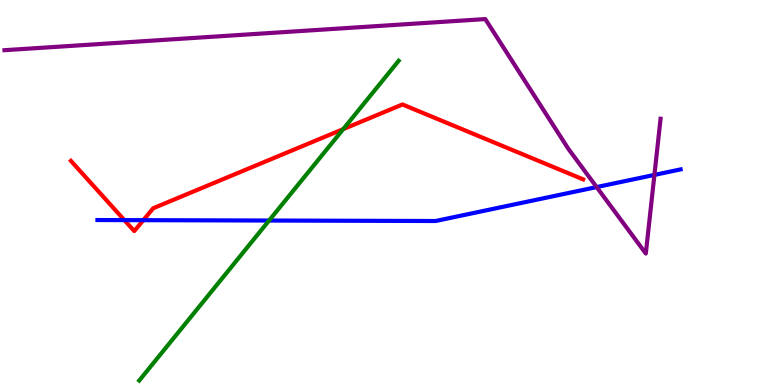[{'lines': ['blue', 'red'], 'intersections': [{'x': 1.6, 'y': 4.28}, {'x': 1.85, 'y': 4.28}]}, {'lines': ['green', 'red'], 'intersections': [{'x': 4.43, 'y': 6.65}]}, {'lines': ['purple', 'red'], 'intersections': []}, {'lines': ['blue', 'green'], 'intersections': [{'x': 3.47, 'y': 4.27}]}, {'lines': ['blue', 'purple'], 'intersections': [{'x': 7.7, 'y': 5.14}, {'x': 8.44, 'y': 5.46}]}, {'lines': ['green', 'purple'], 'intersections': []}]